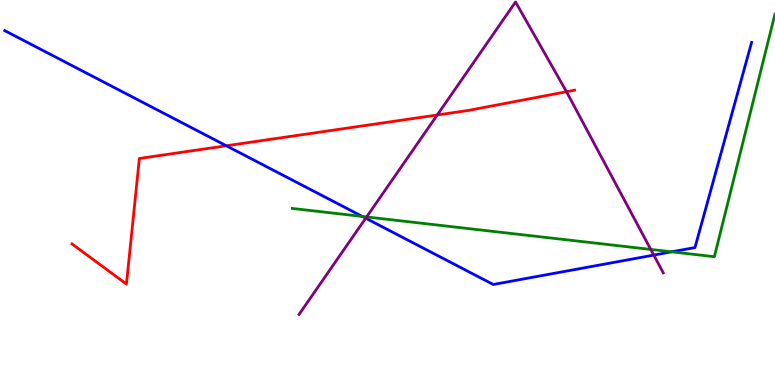[{'lines': ['blue', 'red'], 'intersections': [{'x': 2.92, 'y': 6.21}]}, {'lines': ['green', 'red'], 'intersections': []}, {'lines': ['purple', 'red'], 'intersections': [{'x': 5.64, 'y': 7.01}, {'x': 7.31, 'y': 7.62}]}, {'lines': ['blue', 'green'], 'intersections': [{'x': 4.68, 'y': 4.38}, {'x': 8.67, 'y': 3.46}]}, {'lines': ['blue', 'purple'], 'intersections': [{'x': 4.72, 'y': 4.33}, {'x': 8.44, 'y': 3.37}]}, {'lines': ['green', 'purple'], 'intersections': [{'x': 4.73, 'y': 4.37}, {'x': 8.4, 'y': 3.52}]}]